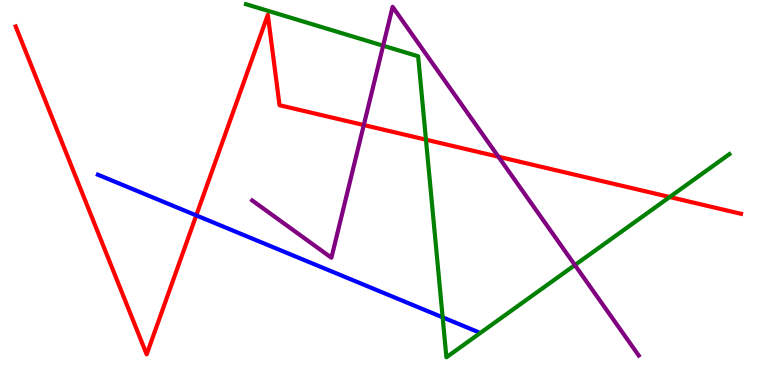[{'lines': ['blue', 'red'], 'intersections': [{'x': 2.53, 'y': 4.41}]}, {'lines': ['green', 'red'], 'intersections': [{'x': 5.5, 'y': 6.37}, {'x': 8.64, 'y': 4.88}]}, {'lines': ['purple', 'red'], 'intersections': [{'x': 4.69, 'y': 6.75}, {'x': 6.43, 'y': 5.93}]}, {'lines': ['blue', 'green'], 'intersections': [{'x': 5.71, 'y': 1.76}]}, {'lines': ['blue', 'purple'], 'intersections': []}, {'lines': ['green', 'purple'], 'intersections': [{'x': 4.94, 'y': 8.81}, {'x': 7.42, 'y': 3.12}]}]